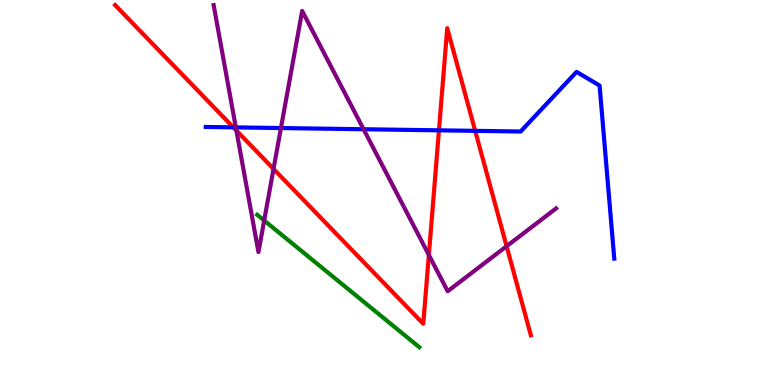[{'lines': ['blue', 'red'], 'intersections': [{'x': 3.01, 'y': 6.69}, {'x': 5.66, 'y': 6.61}, {'x': 6.13, 'y': 6.6}]}, {'lines': ['green', 'red'], 'intersections': []}, {'lines': ['purple', 'red'], 'intersections': [{'x': 3.05, 'y': 6.61}, {'x': 3.53, 'y': 5.61}, {'x': 5.53, 'y': 3.38}, {'x': 6.54, 'y': 3.6}]}, {'lines': ['blue', 'green'], 'intersections': []}, {'lines': ['blue', 'purple'], 'intersections': [{'x': 3.04, 'y': 6.69}, {'x': 3.63, 'y': 6.67}, {'x': 4.69, 'y': 6.64}]}, {'lines': ['green', 'purple'], 'intersections': [{'x': 3.41, 'y': 4.27}]}]